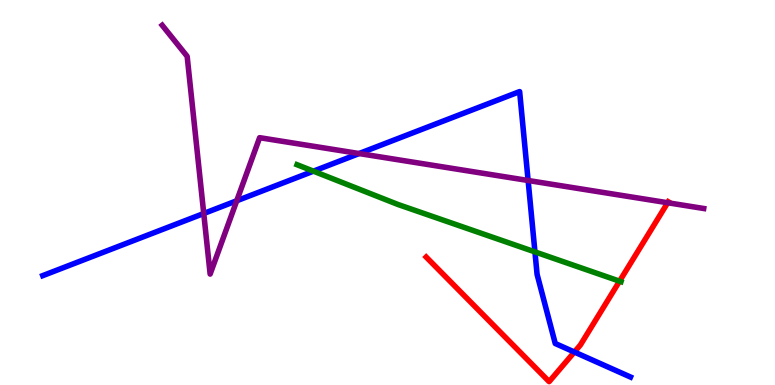[{'lines': ['blue', 'red'], 'intersections': [{'x': 7.41, 'y': 0.856}]}, {'lines': ['green', 'red'], 'intersections': [{'x': 7.99, 'y': 2.7}]}, {'lines': ['purple', 'red'], 'intersections': [{'x': 8.62, 'y': 4.73}]}, {'lines': ['blue', 'green'], 'intersections': [{'x': 4.04, 'y': 5.55}, {'x': 6.9, 'y': 3.46}]}, {'lines': ['blue', 'purple'], 'intersections': [{'x': 2.63, 'y': 4.45}, {'x': 3.05, 'y': 4.79}, {'x': 4.63, 'y': 6.01}, {'x': 6.81, 'y': 5.31}]}, {'lines': ['green', 'purple'], 'intersections': []}]